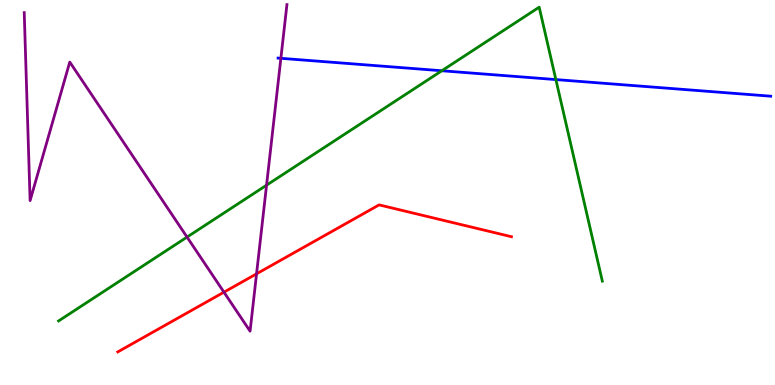[{'lines': ['blue', 'red'], 'intersections': []}, {'lines': ['green', 'red'], 'intersections': []}, {'lines': ['purple', 'red'], 'intersections': [{'x': 2.89, 'y': 2.41}, {'x': 3.31, 'y': 2.89}]}, {'lines': ['blue', 'green'], 'intersections': [{'x': 5.7, 'y': 8.16}, {'x': 7.17, 'y': 7.93}]}, {'lines': ['blue', 'purple'], 'intersections': [{'x': 3.62, 'y': 8.49}]}, {'lines': ['green', 'purple'], 'intersections': [{'x': 2.41, 'y': 3.84}, {'x': 3.44, 'y': 5.19}]}]